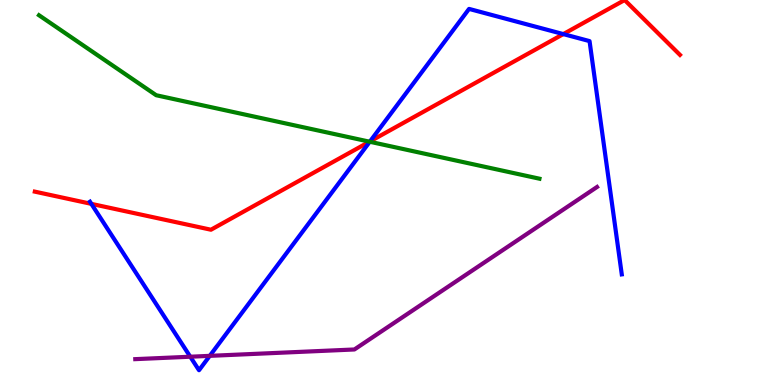[{'lines': ['blue', 'red'], 'intersections': [{'x': 1.18, 'y': 4.7}, {'x': 4.77, 'y': 6.33}, {'x': 7.27, 'y': 9.11}]}, {'lines': ['green', 'red'], 'intersections': [{'x': 4.77, 'y': 6.32}]}, {'lines': ['purple', 'red'], 'intersections': []}, {'lines': ['blue', 'green'], 'intersections': [{'x': 4.77, 'y': 6.32}]}, {'lines': ['blue', 'purple'], 'intersections': [{'x': 2.46, 'y': 0.735}, {'x': 2.71, 'y': 0.757}]}, {'lines': ['green', 'purple'], 'intersections': []}]